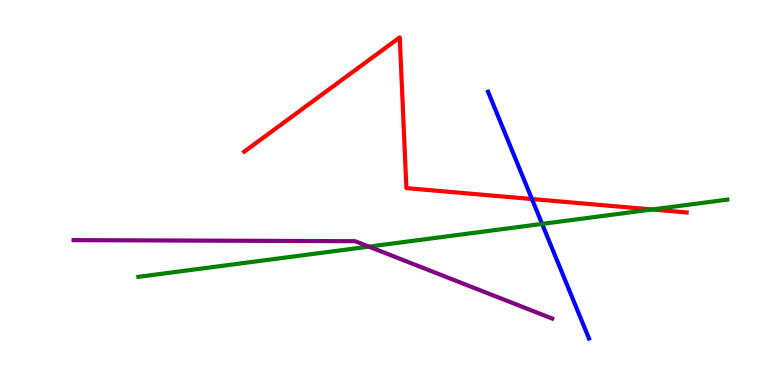[{'lines': ['blue', 'red'], 'intersections': [{'x': 6.86, 'y': 4.83}]}, {'lines': ['green', 'red'], 'intersections': [{'x': 8.41, 'y': 4.56}]}, {'lines': ['purple', 'red'], 'intersections': []}, {'lines': ['blue', 'green'], 'intersections': [{'x': 7.0, 'y': 4.18}]}, {'lines': ['blue', 'purple'], 'intersections': []}, {'lines': ['green', 'purple'], 'intersections': [{'x': 4.76, 'y': 3.59}]}]